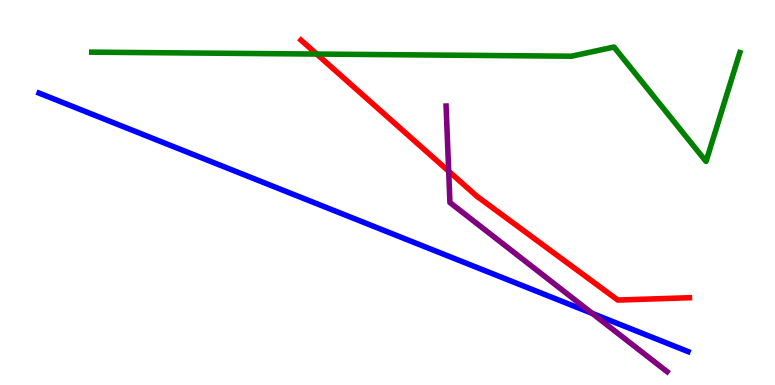[{'lines': ['blue', 'red'], 'intersections': []}, {'lines': ['green', 'red'], 'intersections': [{'x': 4.09, 'y': 8.6}]}, {'lines': ['purple', 'red'], 'intersections': [{'x': 5.79, 'y': 5.55}]}, {'lines': ['blue', 'green'], 'intersections': []}, {'lines': ['blue', 'purple'], 'intersections': [{'x': 7.64, 'y': 1.86}]}, {'lines': ['green', 'purple'], 'intersections': []}]